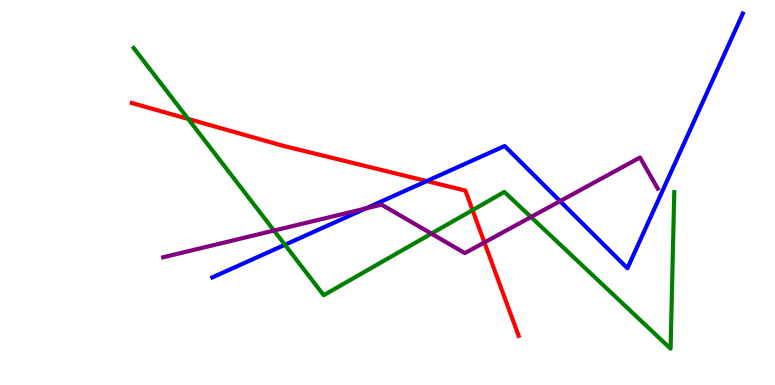[{'lines': ['blue', 'red'], 'intersections': [{'x': 5.51, 'y': 5.3}]}, {'lines': ['green', 'red'], 'intersections': [{'x': 2.43, 'y': 6.91}, {'x': 6.1, 'y': 4.54}]}, {'lines': ['purple', 'red'], 'intersections': [{'x': 6.25, 'y': 3.7}]}, {'lines': ['blue', 'green'], 'intersections': [{'x': 3.68, 'y': 3.64}]}, {'lines': ['blue', 'purple'], 'intersections': [{'x': 4.72, 'y': 4.59}, {'x': 7.23, 'y': 4.78}]}, {'lines': ['green', 'purple'], 'intersections': [{'x': 3.54, 'y': 4.01}, {'x': 5.57, 'y': 3.93}, {'x': 6.85, 'y': 4.36}]}]